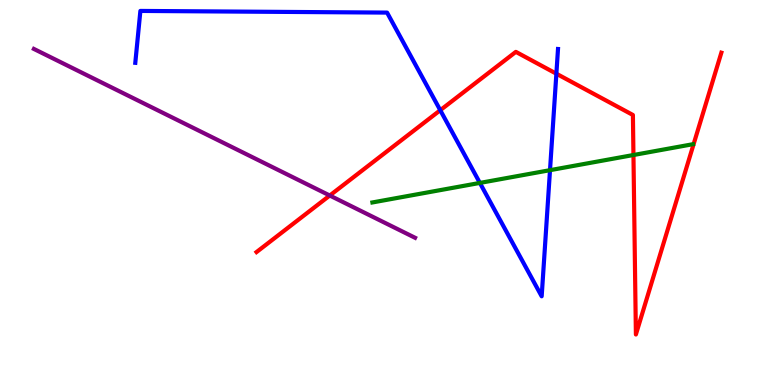[{'lines': ['blue', 'red'], 'intersections': [{'x': 5.68, 'y': 7.14}, {'x': 7.18, 'y': 8.09}]}, {'lines': ['green', 'red'], 'intersections': [{'x': 8.17, 'y': 5.97}]}, {'lines': ['purple', 'red'], 'intersections': [{'x': 4.26, 'y': 4.92}]}, {'lines': ['blue', 'green'], 'intersections': [{'x': 6.19, 'y': 5.25}, {'x': 7.1, 'y': 5.58}]}, {'lines': ['blue', 'purple'], 'intersections': []}, {'lines': ['green', 'purple'], 'intersections': []}]